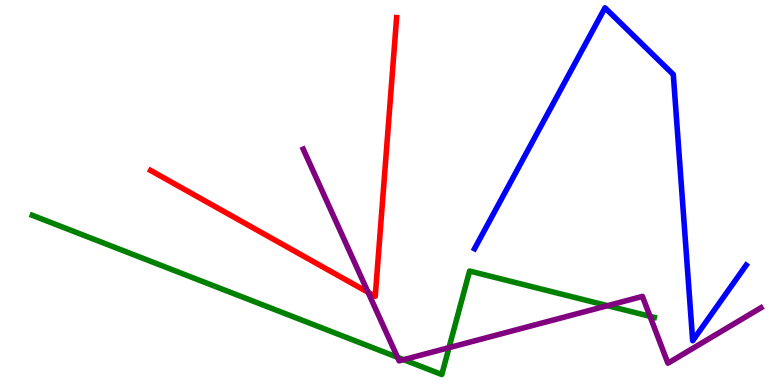[{'lines': ['blue', 'red'], 'intersections': []}, {'lines': ['green', 'red'], 'intersections': []}, {'lines': ['purple', 'red'], 'intersections': [{'x': 4.75, 'y': 2.41}]}, {'lines': ['blue', 'green'], 'intersections': []}, {'lines': ['blue', 'purple'], 'intersections': []}, {'lines': ['green', 'purple'], 'intersections': [{'x': 5.13, 'y': 0.719}, {'x': 5.21, 'y': 0.658}, {'x': 5.79, 'y': 0.97}, {'x': 7.84, 'y': 2.06}, {'x': 8.39, 'y': 1.78}]}]